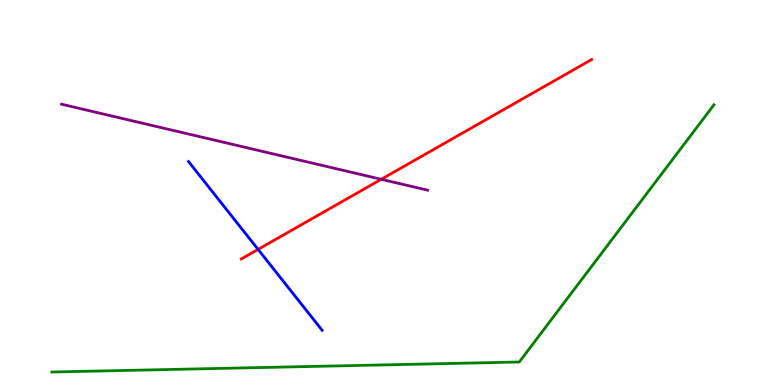[{'lines': ['blue', 'red'], 'intersections': [{'x': 3.33, 'y': 3.52}]}, {'lines': ['green', 'red'], 'intersections': []}, {'lines': ['purple', 'red'], 'intersections': [{'x': 4.92, 'y': 5.34}]}, {'lines': ['blue', 'green'], 'intersections': []}, {'lines': ['blue', 'purple'], 'intersections': []}, {'lines': ['green', 'purple'], 'intersections': []}]